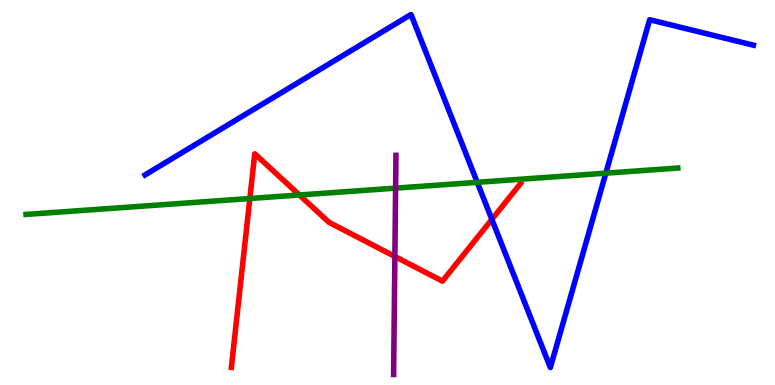[{'lines': ['blue', 'red'], 'intersections': [{'x': 6.35, 'y': 4.3}]}, {'lines': ['green', 'red'], 'intersections': [{'x': 3.22, 'y': 4.84}, {'x': 3.86, 'y': 4.94}]}, {'lines': ['purple', 'red'], 'intersections': [{'x': 5.1, 'y': 3.34}]}, {'lines': ['blue', 'green'], 'intersections': [{'x': 6.16, 'y': 5.26}, {'x': 7.82, 'y': 5.5}]}, {'lines': ['blue', 'purple'], 'intersections': []}, {'lines': ['green', 'purple'], 'intersections': [{'x': 5.1, 'y': 5.11}]}]